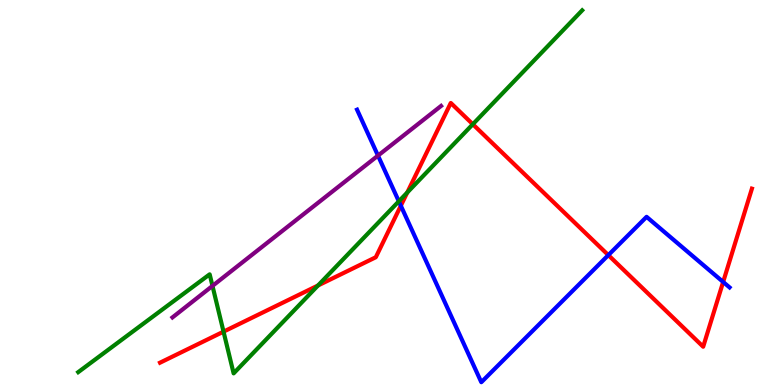[{'lines': ['blue', 'red'], 'intersections': [{'x': 5.17, 'y': 4.66}, {'x': 7.85, 'y': 3.37}, {'x': 9.33, 'y': 2.68}]}, {'lines': ['green', 'red'], 'intersections': [{'x': 2.88, 'y': 1.39}, {'x': 4.1, 'y': 2.59}, {'x': 5.25, 'y': 5.0}, {'x': 6.1, 'y': 6.77}]}, {'lines': ['purple', 'red'], 'intersections': []}, {'lines': ['blue', 'green'], 'intersections': [{'x': 5.15, 'y': 4.77}]}, {'lines': ['blue', 'purple'], 'intersections': [{'x': 4.88, 'y': 5.96}]}, {'lines': ['green', 'purple'], 'intersections': [{'x': 2.74, 'y': 2.57}]}]